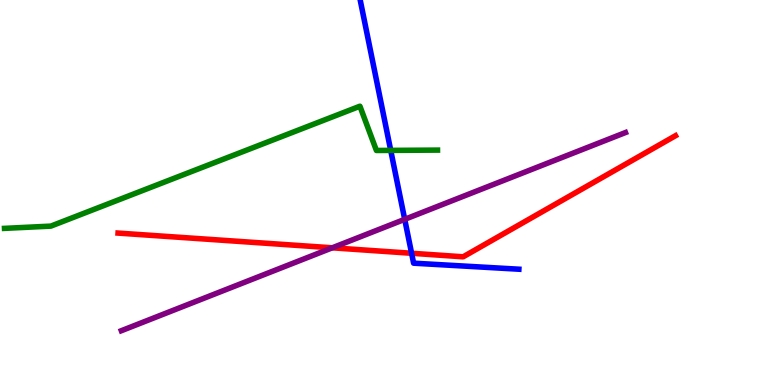[{'lines': ['blue', 'red'], 'intersections': [{'x': 5.31, 'y': 3.42}]}, {'lines': ['green', 'red'], 'intersections': []}, {'lines': ['purple', 'red'], 'intersections': [{'x': 4.29, 'y': 3.56}]}, {'lines': ['blue', 'green'], 'intersections': [{'x': 5.04, 'y': 6.09}]}, {'lines': ['blue', 'purple'], 'intersections': [{'x': 5.22, 'y': 4.3}]}, {'lines': ['green', 'purple'], 'intersections': []}]